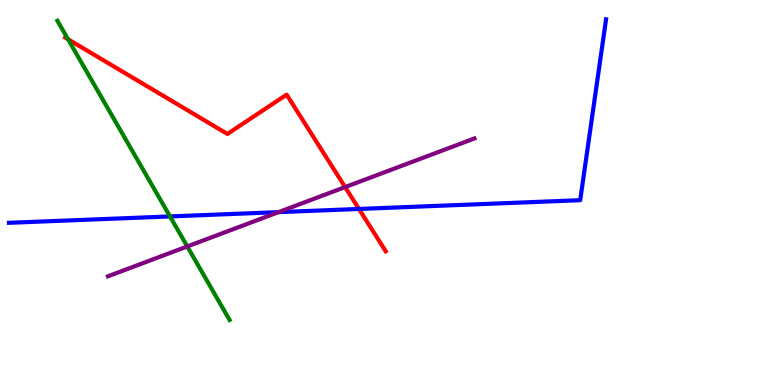[{'lines': ['blue', 'red'], 'intersections': [{'x': 4.63, 'y': 4.57}]}, {'lines': ['green', 'red'], 'intersections': [{'x': 0.878, 'y': 8.98}]}, {'lines': ['purple', 'red'], 'intersections': [{'x': 4.45, 'y': 5.14}]}, {'lines': ['blue', 'green'], 'intersections': [{'x': 2.19, 'y': 4.38}]}, {'lines': ['blue', 'purple'], 'intersections': [{'x': 3.59, 'y': 4.49}]}, {'lines': ['green', 'purple'], 'intersections': [{'x': 2.42, 'y': 3.6}]}]